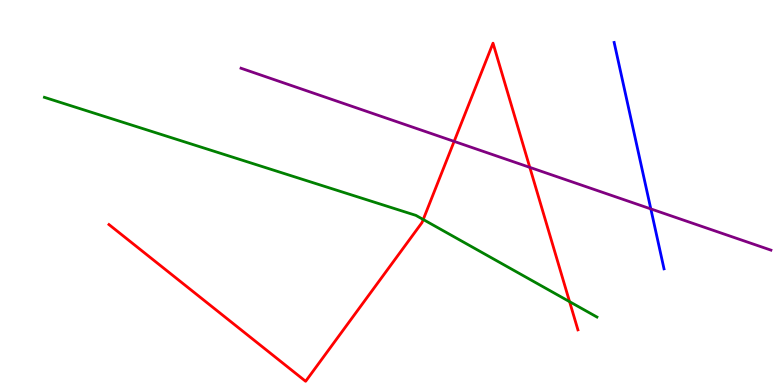[{'lines': ['blue', 'red'], 'intersections': []}, {'lines': ['green', 'red'], 'intersections': [{'x': 5.46, 'y': 4.3}, {'x': 7.35, 'y': 2.16}]}, {'lines': ['purple', 'red'], 'intersections': [{'x': 5.86, 'y': 6.33}, {'x': 6.84, 'y': 5.65}]}, {'lines': ['blue', 'green'], 'intersections': []}, {'lines': ['blue', 'purple'], 'intersections': [{'x': 8.4, 'y': 4.57}]}, {'lines': ['green', 'purple'], 'intersections': []}]